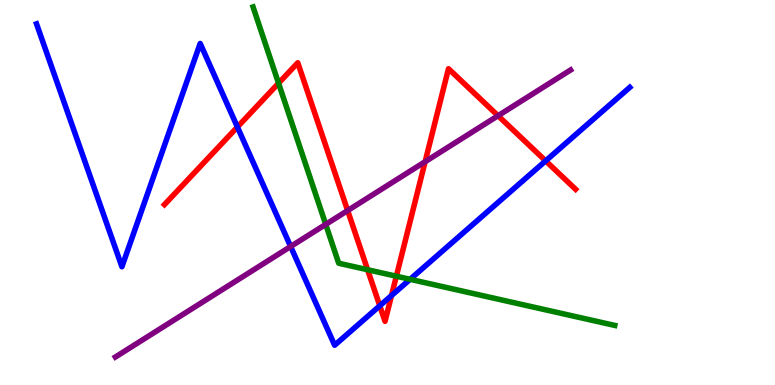[{'lines': ['blue', 'red'], 'intersections': [{'x': 3.06, 'y': 6.7}, {'x': 4.9, 'y': 2.06}, {'x': 5.05, 'y': 2.32}, {'x': 7.04, 'y': 5.82}]}, {'lines': ['green', 'red'], 'intersections': [{'x': 3.59, 'y': 7.84}, {'x': 4.74, 'y': 2.99}, {'x': 5.11, 'y': 2.83}]}, {'lines': ['purple', 'red'], 'intersections': [{'x': 4.49, 'y': 4.53}, {'x': 5.49, 'y': 5.8}, {'x': 6.43, 'y': 6.99}]}, {'lines': ['blue', 'green'], 'intersections': [{'x': 5.29, 'y': 2.75}]}, {'lines': ['blue', 'purple'], 'intersections': [{'x': 3.75, 'y': 3.6}]}, {'lines': ['green', 'purple'], 'intersections': [{'x': 4.2, 'y': 4.17}]}]